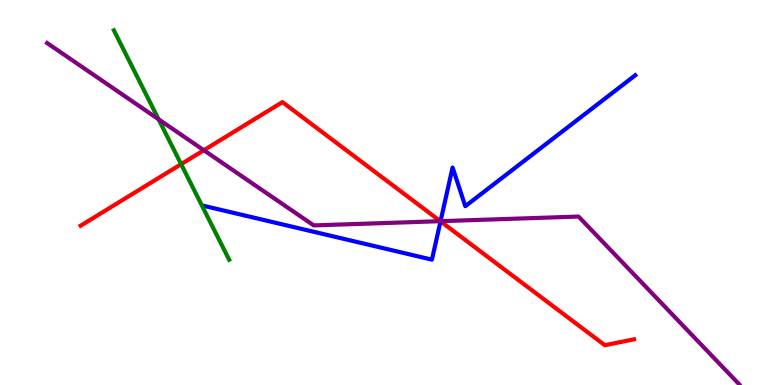[{'lines': ['blue', 'red'], 'intersections': [{'x': 5.68, 'y': 4.25}]}, {'lines': ['green', 'red'], 'intersections': [{'x': 2.34, 'y': 5.74}]}, {'lines': ['purple', 'red'], 'intersections': [{'x': 2.63, 'y': 6.1}, {'x': 5.68, 'y': 4.26}]}, {'lines': ['blue', 'green'], 'intersections': []}, {'lines': ['blue', 'purple'], 'intersections': [{'x': 5.68, 'y': 4.26}]}, {'lines': ['green', 'purple'], 'intersections': [{'x': 2.05, 'y': 6.9}]}]